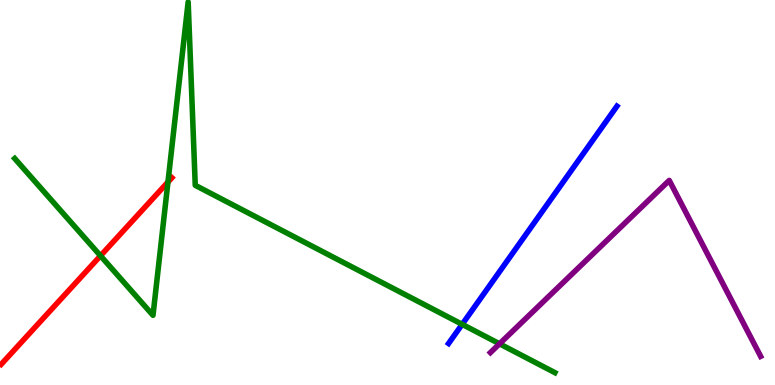[{'lines': ['blue', 'red'], 'intersections': []}, {'lines': ['green', 'red'], 'intersections': [{'x': 1.3, 'y': 3.36}, {'x': 2.17, 'y': 5.27}]}, {'lines': ['purple', 'red'], 'intersections': []}, {'lines': ['blue', 'green'], 'intersections': [{'x': 5.96, 'y': 1.58}]}, {'lines': ['blue', 'purple'], 'intersections': []}, {'lines': ['green', 'purple'], 'intersections': [{'x': 6.45, 'y': 1.07}]}]